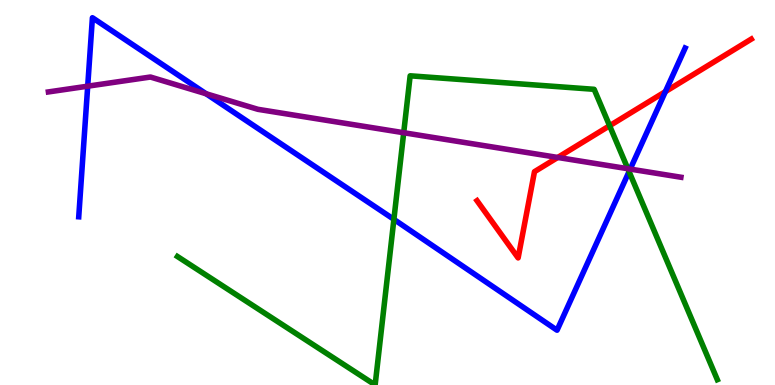[{'lines': ['blue', 'red'], 'intersections': [{'x': 8.59, 'y': 7.62}]}, {'lines': ['green', 'red'], 'intersections': [{'x': 7.87, 'y': 6.73}]}, {'lines': ['purple', 'red'], 'intersections': [{'x': 7.2, 'y': 5.91}]}, {'lines': ['blue', 'green'], 'intersections': [{'x': 5.08, 'y': 4.3}, {'x': 8.12, 'y': 5.54}]}, {'lines': ['blue', 'purple'], 'intersections': [{'x': 1.13, 'y': 7.76}, {'x': 2.66, 'y': 7.56}, {'x': 8.13, 'y': 5.61}]}, {'lines': ['green', 'purple'], 'intersections': [{'x': 5.21, 'y': 6.55}, {'x': 8.1, 'y': 5.62}]}]